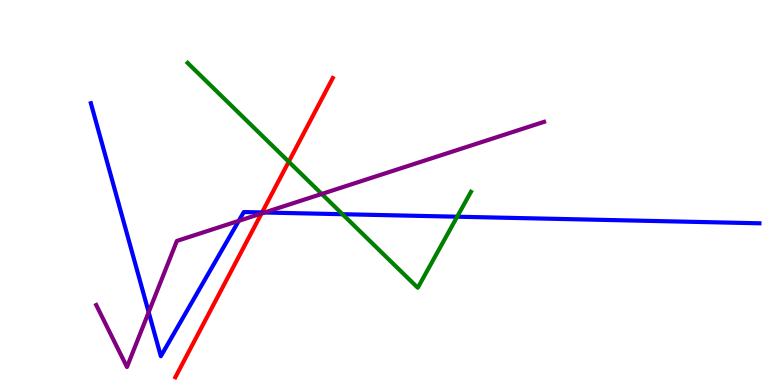[{'lines': ['blue', 'red'], 'intersections': [{'x': 3.38, 'y': 4.48}]}, {'lines': ['green', 'red'], 'intersections': [{'x': 3.73, 'y': 5.8}]}, {'lines': ['purple', 'red'], 'intersections': [{'x': 3.37, 'y': 4.46}]}, {'lines': ['blue', 'green'], 'intersections': [{'x': 4.42, 'y': 4.44}, {'x': 5.9, 'y': 4.37}]}, {'lines': ['blue', 'purple'], 'intersections': [{'x': 1.92, 'y': 1.89}, {'x': 3.08, 'y': 4.26}, {'x': 3.41, 'y': 4.48}]}, {'lines': ['green', 'purple'], 'intersections': [{'x': 4.15, 'y': 4.96}]}]